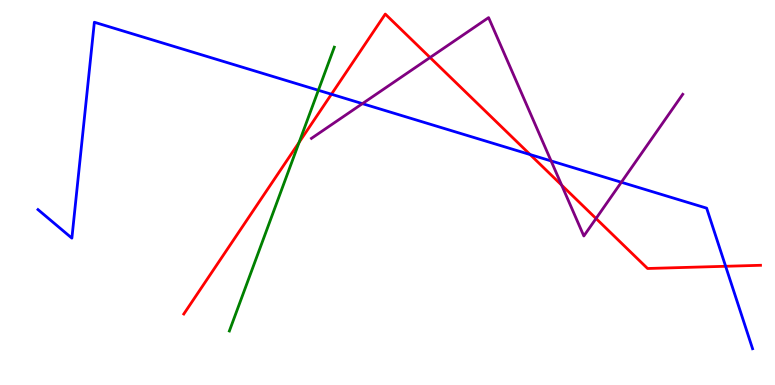[{'lines': ['blue', 'red'], 'intersections': [{'x': 4.28, 'y': 7.55}, {'x': 6.84, 'y': 5.99}, {'x': 9.36, 'y': 3.08}]}, {'lines': ['green', 'red'], 'intersections': [{'x': 3.86, 'y': 6.3}]}, {'lines': ['purple', 'red'], 'intersections': [{'x': 5.55, 'y': 8.51}, {'x': 7.25, 'y': 5.19}, {'x': 7.69, 'y': 4.32}]}, {'lines': ['blue', 'green'], 'intersections': [{'x': 4.11, 'y': 7.66}]}, {'lines': ['blue', 'purple'], 'intersections': [{'x': 4.68, 'y': 7.31}, {'x': 7.11, 'y': 5.82}, {'x': 8.02, 'y': 5.27}]}, {'lines': ['green', 'purple'], 'intersections': []}]